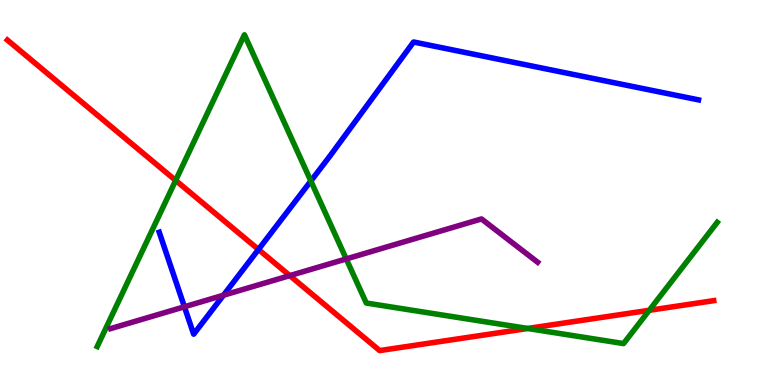[{'lines': ['blue', 'red'], 'intersections': [{'x': 3.34, 'y': 3.52}]}, {'lines': ['green', 'red'], 'intersections': [{'x': 2.27, 'y': 5.31}, {'x': 6.81, 'y': 1.47}, {'x': 8.38, 'y': 1.94}]}, {'lines': ['purple', 'red'], 'intersections': [{'x': 3.74, 'y': 2.84}]}, {'lines': ['blue', 'green'], 'intersections': [{'x': 4.01, 'y': 5.3}]}, {'lines': ['blue', 'purple'], 'intersections': [{'x': 2.38, 'y': 2.03}, {'x': 2.88, 'y': 2.33}]}, {'lines': ['green', 'purple'], 'intersections': [{'x': 4.47, 'y': 3.27}]}]